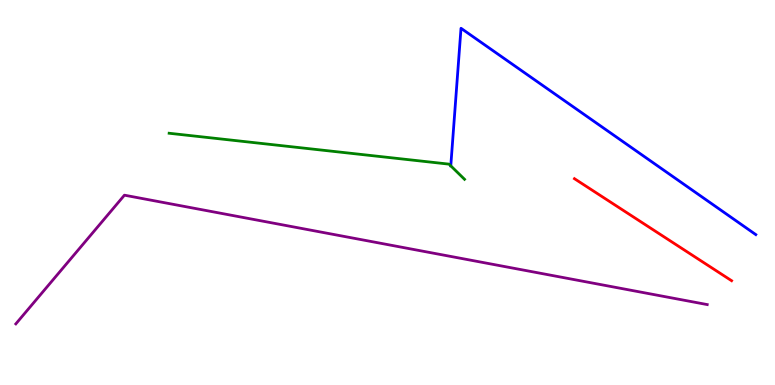[{'lines': ['blue', 'red'], 'intersections': []}, {'lines': ['green', 'red'], 'intersections': []}, {'lines': ['purple', 'red'], 'intersections': []}, {'lines': ['blue', 'green'], 'intersections': [{'x': 5.82, 'y': 5.69}]}, {'lines': ['blue', 'purple'], 'intersections': []}, {'lines': ['green', 'purple'], 'intersections': []}]